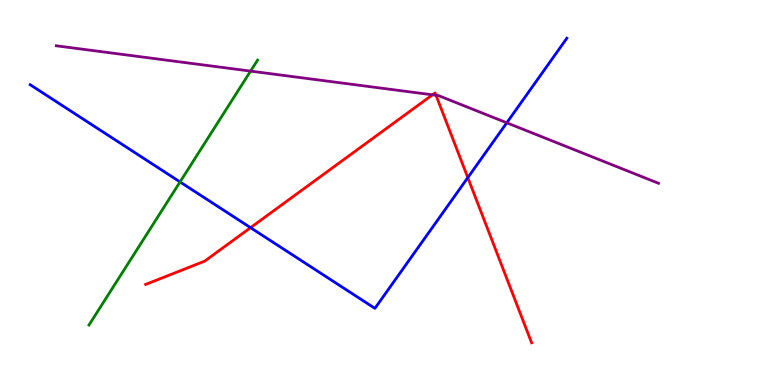[{'lines': ['blue', 'red'], 'intersections': [{'x': 3.23, 'y': 4.09}, {'x': 6.04, 'y': 5.39}]}, {'lines': ['green', 'red'], 'intersections': []}, {'lines': ['purple', 'red'], 'intersections': [{'x': 5.58, 'y': 7.54}, {'x': 5.63, 'y': 7.53}]}, {'lines': ['blue', 'green'], 'intersections': [{'x': 2.32, 'y': 5.27}]}, {'lines': ['blue', 'purple'], 'intersections': [{'x': 6.54, 'y': 6.81}]}, {'lines': ['green', 'purple'], 'intersections': [{'x': 3.23, 'y': 8.15}]}]